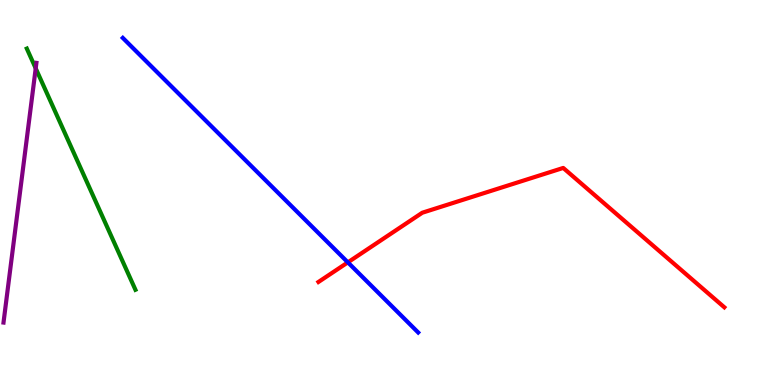[{'lines': ['blue', 'red'], 'intersections': [{'x': 4.49, 'y': 3.19}]}, {'lines': ['green', 'red'], 'intersections': []}, {'lines': ['purple', 'red'], 'intersections': []}, {'lines': ['blue', 'green'], 'intersections': []}, {'lines': ['blue', 'purple'], 'intersections': []}, {'lines': ['green', 'purple'], 'intersections': [{'x': 0.461, 'y': 8.22}]}]